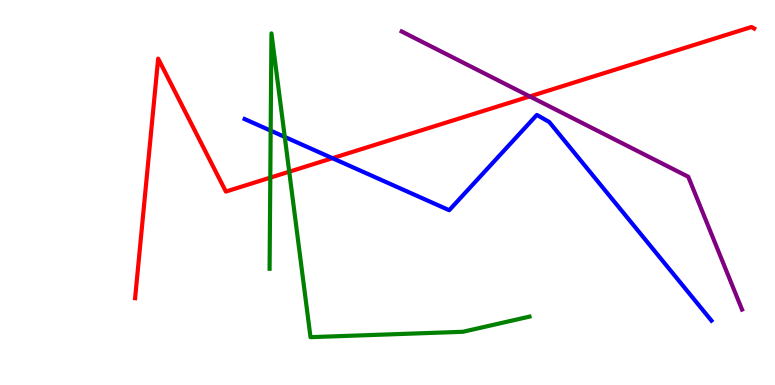[{'lines': ['blue', 'red'], 'intersections': [{'x': 4.29, 'y': 5.89}]}, {'lines': ['green', 'red'], 'intersections': [{'x': 3.49, 'y': 5.39}, {'x': 3.73, 'y': 5.54}]}, {'lines': ['purple', 'red'], 'intersections': [{'x': 6.84, 'y': 7.5}]}, {'lines': ['blue', 'green'], 'intersections': [{'x': 3.49, 'y': 6.61}, {'x': 3.67, 'y': 6.44}]}, {'lines': ['blue', 'purple'], 'intersections': []}, {'lines': ['green', 'purple'], 'intersections': []}]